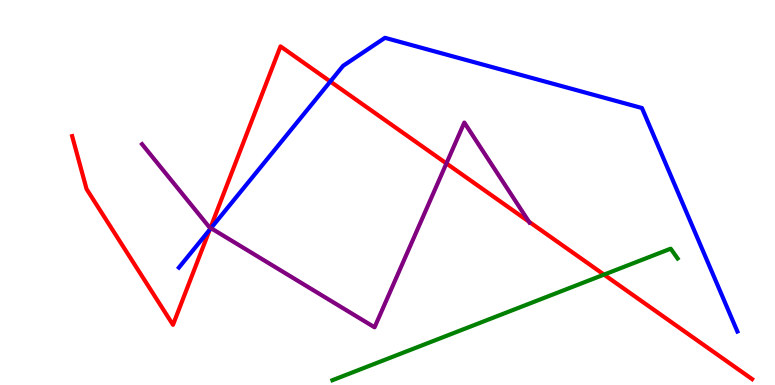[{'lines': ['blue', 'red'], 'intersections': [{'x': 2.71, 'y': 4.03}, {'x': 4.26, 'y': 7.88}]}, {'lines': ['green', 'red'], 'intersections': [{'x': 7.79, 'y': 2.87}]}, {'lines': ['purple', 'red'], 'intersections': [{'x': 2.72, 'y': 4.08}, {'x': 5.76, 'y': 5.76}, {'x': 6.82, 'y': 4.24}]}, {'lines': ['blue', 'green'], 'intersections': []}, {'lines': ['blue', 'purple'], 'intersections': [{'x': 2.72, 'y': 4.07}]}, {'lines': ['green', 'purple'], 'intersections': []}]